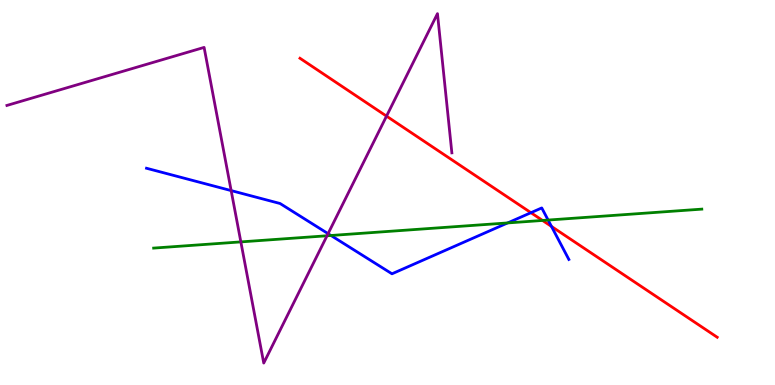[{'lines': ['blue', 'red'], 'intersections': [{'x': 6.85, 'y': 4.48}, {'x': 7.12, 'y': 4.12}]}, {'lines': ['green', 'red'], 'intersections': [{'x': 7.0, 'y': 4.27}]}, {'lines': ['purple', 'red'], 'intersections': [{'x': 4.99, 'y': 6.98}]}, {'lines': ['blue', 'green'], 'intersections': [{'x': 4.27, 'y': 3.88}, {'x': 6.55, 'y': 4.21}, {'x': 7.07, 'y': 4.28}]}, {'lines': ['blue', 'purple'], 'intersections': [{'x': 2.98, 'y': 5.05}, {'x': 4.23, 'y': 3.93}]}, {'lines': ['green', 'purple'], 'intersections': [{'x': 3.11, 'y': 3.72}, {'x': 4.22, 'y': 3.88}]}]